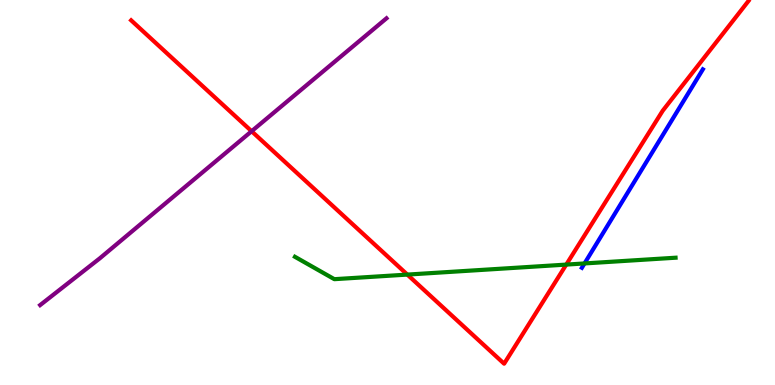[{'lines': ['blue', 'red'], 'intersections': []}, {'lines': ['green', 'red'], 'intersections': [{'x': 5.26, 'y': 2.87}, {'x': 7.31, 'y': 3.13}]}, {'lines': ['purple', 'red'], 'intersections': [{'x': 3.25, 'y': 6.59}]}, {'lines': ['blue', 'green'], 'intersections': [{'x': 7.54, 'y': 3.16}]}, {'lines': ['blue', 'purple'], 'intersections': []}, {'lines': ['green', 'purple'], 'intersections': []}]